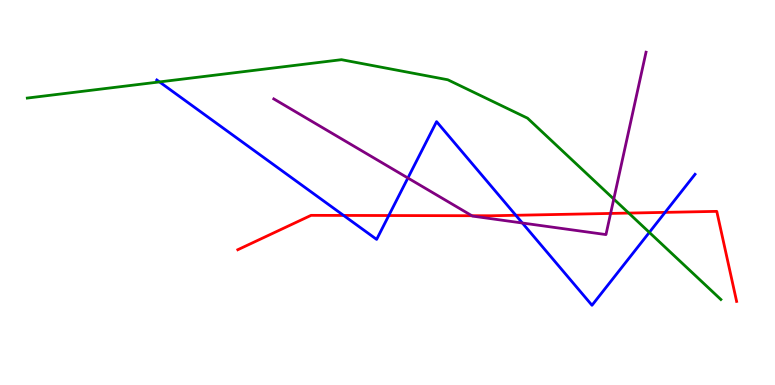[{'lines': ['blue', 'red'], 'intersections': [{'x': 4.43, 'y': 4.4}, {'x': 5.02, 'y': 4.4}, {'x': 6.66, 'y': 4.41}, {'x': 8.58, 'y': 4.48}]}, {'lines': ['green', 'red'], 'intersections': [{'x': 8.11, 'y': 4.47}]}, {'lines': ['purple', 'red'], 'intersections': [{'x': 6.09, 'y': 4.4}, {'x': 7.88, 'y': 4.46}]}, {'lines': ['blue', 'green'], 'intersections': [{'x': 2.06, 'y': 7.87}, {'x': 8.38, 'y': 3.96}]}, {'lines': ['blue', 'purple'], 'intersections': [{'x': 5.26, 'y': 5.38}, {'x': 6.74, 'y': 4.21}]}, {'lines': ['green', 'purple'], 'intersections': [{'x': 7.92, 'y': 4.83}]}]